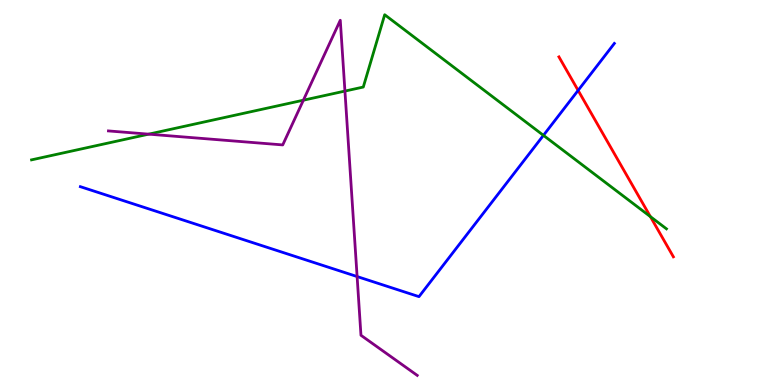[{'lines': ['blue', 'red'], 'intersections': [{'x': 7.46, 'y': 7.65}]}, {'lines': ['green', 'red'], 'intersections': [{'x': 8.39, 'y': 4.37}]}, {'lines': ['purple', 'red'], 'intersections': []}, {'lines': ['blue', 'green'], 'intersections': [{'x': 7.01, 'y': 6.48}]}, {'lines': ['blue', 'purple'], 'intersections': [{'x': 4.61, 'y': 2.82}]}, {'lines': ['green', 'purple'], 'intersections': [{'x': 1.92, 'y': 6.52}, {'x': 3.91, 'y': 7.4}, {'x': 4.45, 'y': 7.63}]}]